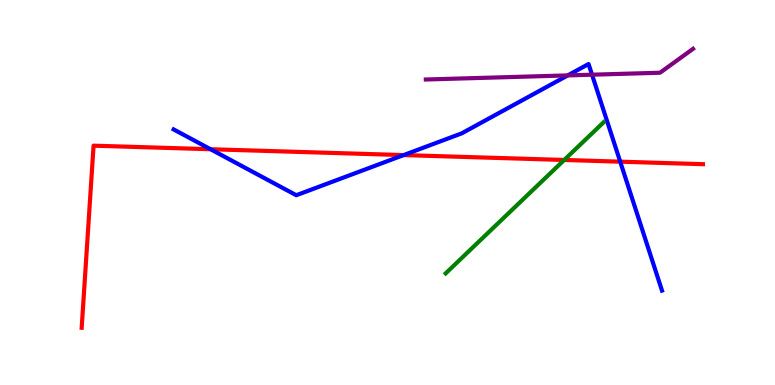[{'lines': ['blue', 'red'], 'intersections': [{'x': 2.72, 'y': 6.12}, {'x': 5.21, 'y': 5.97}, {'x': 8.0, 'y': 5.8}]}, {'lines': ['green', 'red'], 'intersections': [{'x': 7.28, 'y': 5.85}]}, {'lines': ['purple', 'red'], 'intersections': []}, {'lines': ['blue', 'green'], 'intersections': []}, {'lines': ['blue', 'purple'], 'intersections': [{'x': 7.33, 'y': 8.04}, {'x': 7.64, 'y': 8.06}]}, {'lines': ['green', 'purple'], 'intersections': []}]